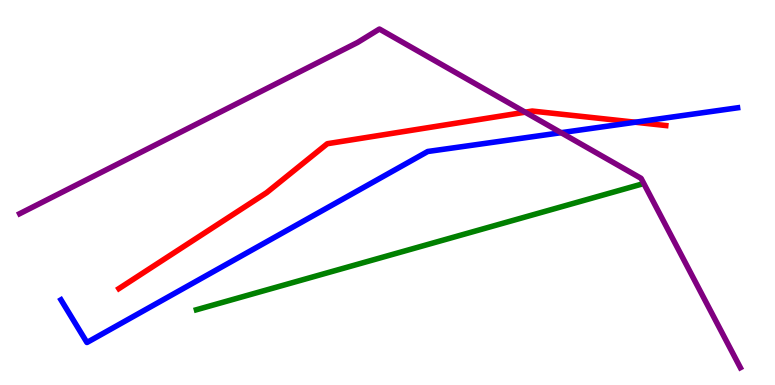[{'lines': ['blue', 'red'], 'intersections': [{'x': 8.2, 'y': 6.83}]}, {'lines': ['green', 'red'], 'intersections': []}, {'lines': ['purple', 'red'], 'intersections': [{'x': 6.78, 'y': 7.09}]}, {'lines': ['blue', 'green'], 'intersections': []}, {'lines': ['blue', 'purple'], 'intersections': [{'x': 7.24, 'y': 6.55}]}, {'lines': ['green', 'purple'], 'intersections': []}]